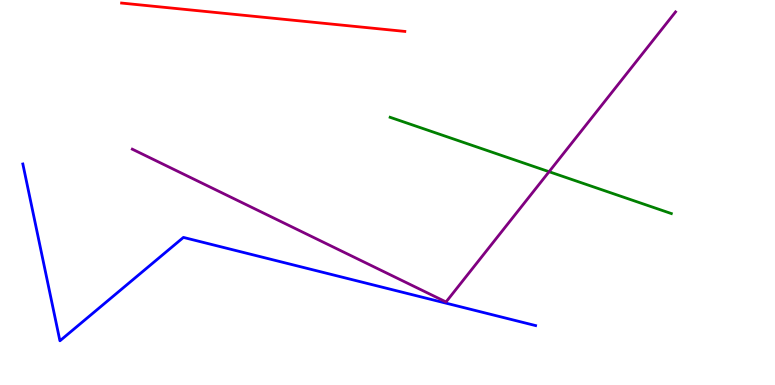[{'lines': ['blue', 'red'], 'intersections': []}, {'lines': ['green', 'red'], 'intersections': []}, {'lines': ['purple', 'red'], 'intersections': []}, {'lines': ['blue', 'green'], 'intersections': []}, {'lines': ['blue', 'purple'], 'intersections': []}, {'lines': ['green', 'purple'], 'intersections': [{'x': 7.09, 'y': 5.54}]}]